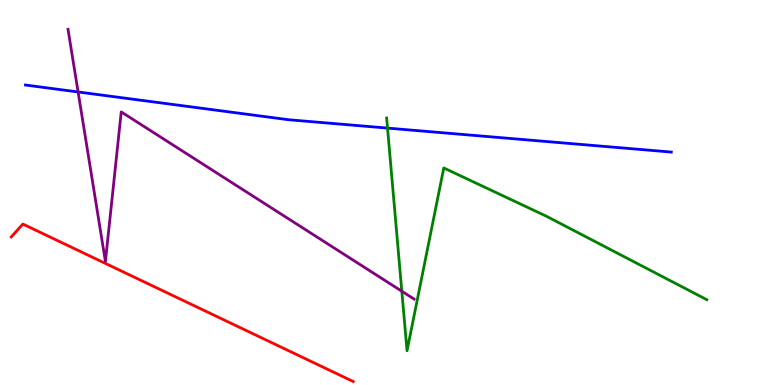[{'lines': ['blue', 'red'], 'intersections': []}, {'lines': ['green', 'red'], 'intersections': []}, {'lines': ['purple', 'red'], 'intersections': []}, {'lines': ['blue', 'green'], 'intersections': [{'x': 5.0, 'y': 6.67}]}, {'lines': ['blue', 'purple'], 'intersections': [{'x': 1.01, 'y': 7.61}]}, {'lines': ['green', 'purple'], 'intersections': [{'x': 5.18, 'y': 2.44}]}]